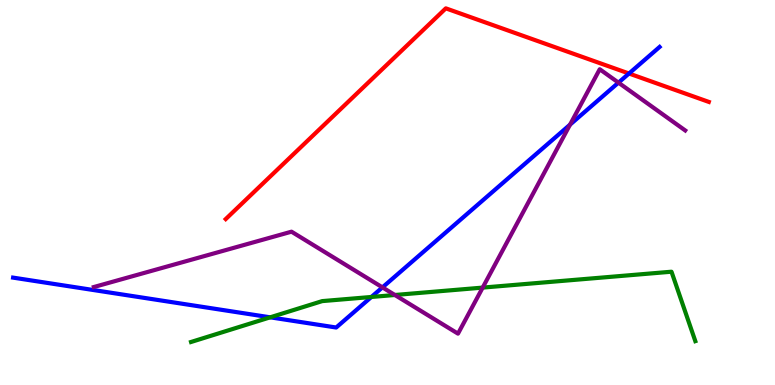[{'lines': ['blue', 'red'], 'intersections': [{'x': 8.12, 'y': 8.09}]}, {'lines': ['green', 'red'], 'intersections': []}, {'lines': ['purple', 'red'], 'intersections': []}, {'lines': ['blue', 'green'], 'intersections': [{'x': 3.49, 'y': 1.76}, {'x': 4.79, 'y': 2.29}]}, {'lines': ['blue', 'purple'], 'intersections': [{'x': 4.93, 'y': 2.54}, {'x': 7.36, 'y': 6.76}, {'x': 7.98, 'y': 7.85}]}, {'lines': ['green', 'purple'], 'intersections': [{'x': 5.1, 'y': 2.34}, {'x': 6.23, 'y': 2.53}]}]